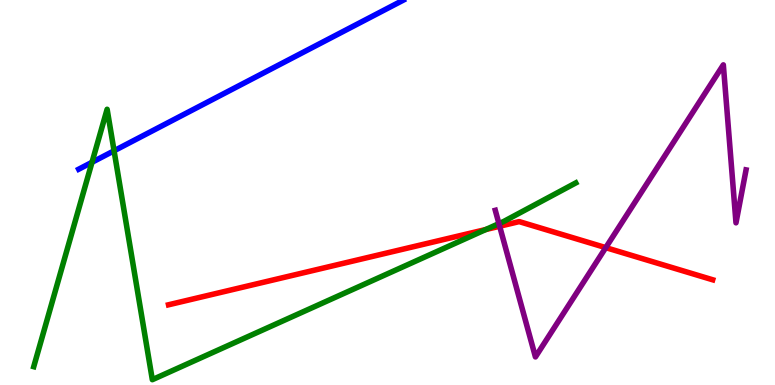[{'lines': ['blue', 'red'], 'intersections': []}, {'lines': ['green', 'red'], 'intersections': [{'x': 6.27, 'y': 4.04}]}, {'lines': ['purple', 'red'], 'intersections': [{'x': 6.45, 'y': 4.12}, {'x': 7.82, 'y': 3.57}]}, {'lines': ['blue', 'green'], 'intersections': [{'x': 1.19, 'y': 5.78}, {'x': 1.47, 'y': 6.08}]}, {'lines': ['blue', 'purple'], 'intersections': []}, {'lines': ['green', 'purple'], 'intersections': [{'x': 6.44, 'y': 4.19}]}]